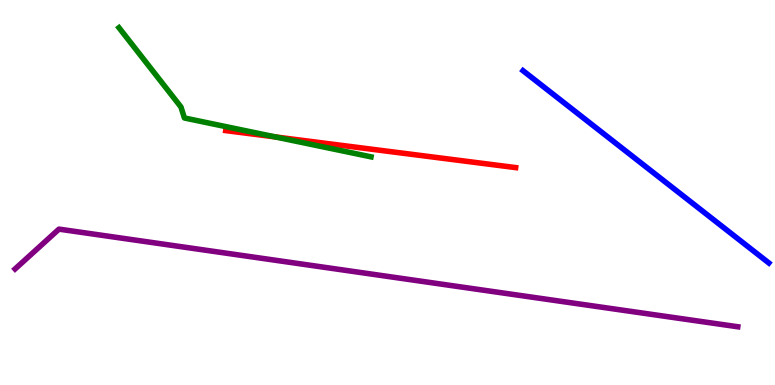[{'lines': ['blue', 'red'], 'intersections': []}, {'lines': ['green', 'red'], 'intersections': [{'x': 3.55, 'y': 6.44}]}, {'lines': ['purple', 'red'], 'intersections': []}, {'lines': ['blue', 'green'], 'intersections': []}, {'lines': ['blue', 'purple'], 'intersections': []}, {'lines': ['green', 'purple'], 'intersections': []}]